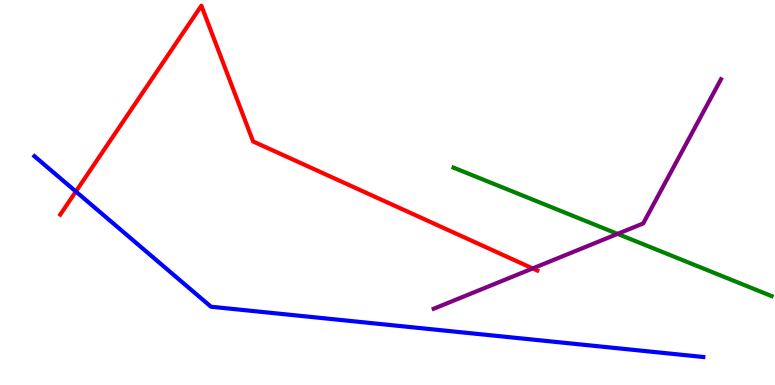[{'lines': ['blue', 'red'], 'intersections': [{'x': 0.979, 'y': 5.03}]}, {'lines': ['green', 'red'], 'intersections': []}, {'lines': ['purple', 'red'], 'intersections': [{'x': 6.87, 'y': 3.03}]}, {'lines': ['blue', 'green'], 'intersections': []}, {'lines': ['blue', 'purple'], 'intersections': []}, {'lines': ['green', 'purple'], 'intersections': [{'x': 7.97, 'y': 3.93}]}]